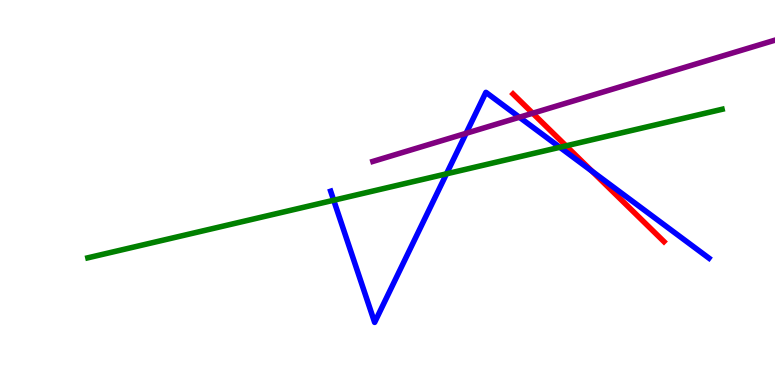[{'lines': ['blue', 'red'], 'intersections': [{'x': 7.64, 'y': 5.55}]}, {'lines': ['green', 'red'], 'intersections': [{'x': 7.3, 'y': 6.21}]}, {'lines': ['purple', 'red'], 'intersections': [{'x': 6.87, 'y': 7.06}]}, {'lines': ['blue', 'green'], 'intersections': [{'x': 4.31, 'y': 4.8}, {'x': 5.76, 'y': 5.48}, {'x': 7.22, 'y': 6.17}]}, {'lines': ['blue', 'purple'], 'intersections': [{'x': 6.01, 'y': 6.54}, {'x': 6.7, 'y': 6.95}]}, {'lines': ['green', 'purple'], 'intersections': []}]